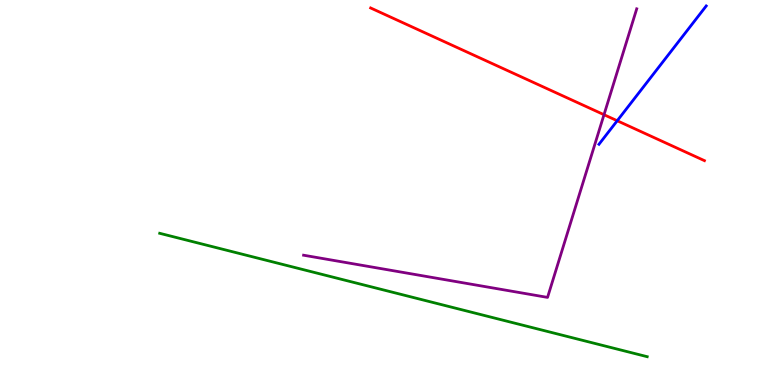[{'lines': ['blue', 'red'], 'intersections': [{'x': 7.96, 'y': 6.86}]}, {'lines': ['green', 'red'], 'intersections': []}, {'lines': ['purple', 'red'], 'intersections': [{'x': 7.79, 'y': 7.02}]}, {'lines': ['blue', 'green'], 'intersections': []}, {'lines': ['blue', 'purple'], 'intersections': []}, {'lines': ['green', 'purple'], 'intersections': []}]